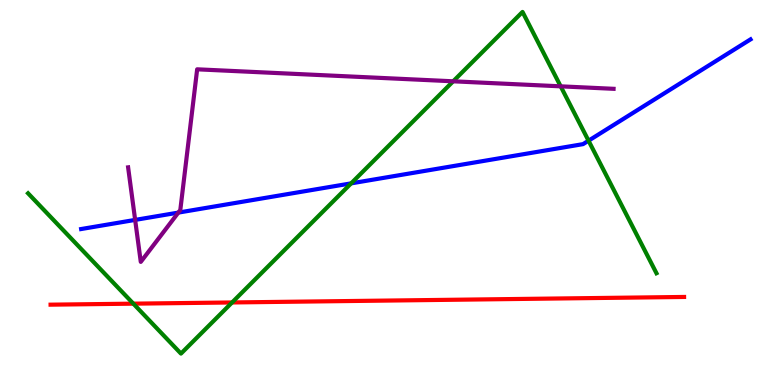[{'lines': ['blue', 'red'], 'intersections': []}, {'lines': ['green', 'red'], 'intersections': [{'x': 1.72, 'y': 2.11}, {'x': 2.99, 'y': 2.14}]}, {'lines': ['purple', 'red'], 'intersections': []}, {'lines': ['blue', 'green'], 'intersections': [{'x': 4.53, 'y': 5.24}, {'x': 7.59, 'y': 6.35}]}, {'lines': ['blue', 'purple'], 'intersections': [{'x': 1.74, 'y': 4.29}, {'x': 2.3, 'y': 4.48}]}, {'lines': ['green', 'purple'], 'intersections': [{'x': 5.85, 'y': 7.89}, {'x': 7.23, 'y': 7.76}]}]